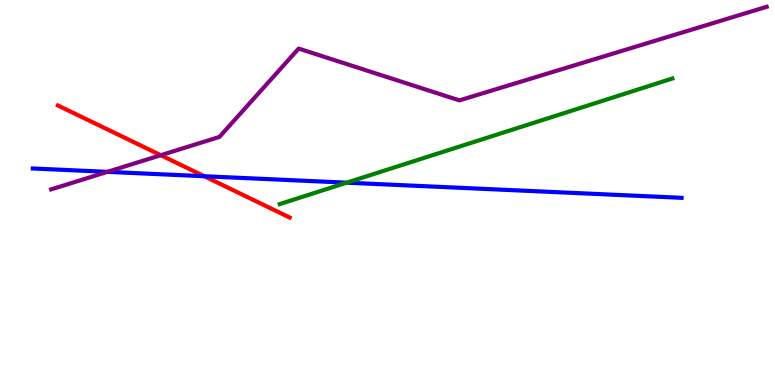[{'lines': ['blue', 'red'], 'intersections': [{'x': 2.64, 'y': 5.42}]}, {'lines': ['green', 'red'], 'intersections': []}, {'lines': ['purple', 'red'], 'intersections': [{'x': 2.07, 'y': 5.97}]}, {'lines': ['blue', 'green'], 'intersections': [{'x': 4.47, 'y': 5.26}]}, {'lines': ['blue', 'purple'], 'intersections': [{'x': 1.39, 'y': 5.54}]}, {'lines': ['green', 'purple'], 'intersections': []}]